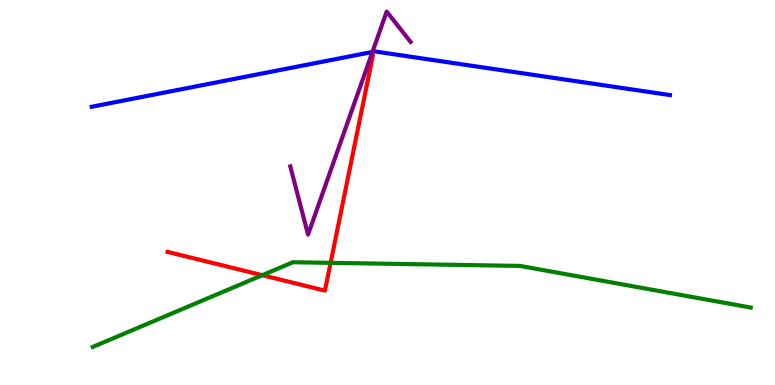[{'lines': ['blue', 'red'], 'intersections': []}, {'lines': ['green', 'red'], 'intersections': [{'x': 3.38, 'y': 2.85}, {'x': 4.27, 'y': 3.17}]}, {'lines': ['purple', 'red'], 'intersections': []}, {'lines': ['blue', 'green'], 'intersections': []}, {'lines': ['blue', 'purple'], 'intersections': [{'x': 4.81, 'y': 8.65}]}, {'lines': ['green', 'purple'], 'intersections': []}]